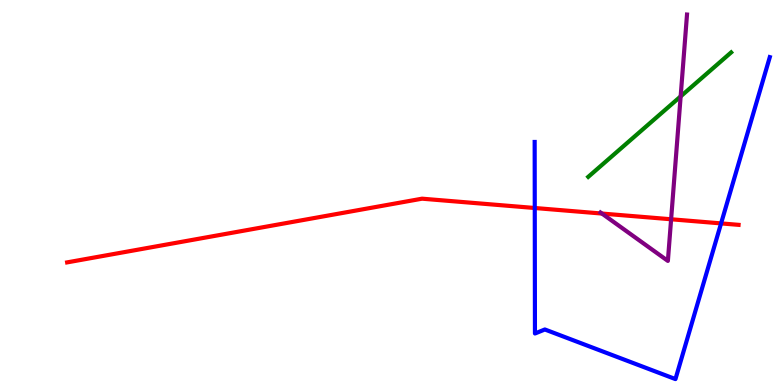[{'lines': ['blue', 'red'], 'intersections': [{'x': 6.9, 'y': 4.6}, {'x': 9.3, 'y': 4.2}]}, {'lines': ['green', 'red'], 'intersections': []}, {'lines': ['purple', 'red'], 'intersections': [{'x': 7.77, 'y': 4.45}, {'x': 8.66, 'y': 4.3}]}, {'lines': ['blue', 'green'], 'intersections': []}, {'lines': ['blue', 'purple'], 'intersections': []}, {'lines': ['green', 'purple'], 'intersections': [{'x': 8.78, 'y': 7.5}]}]